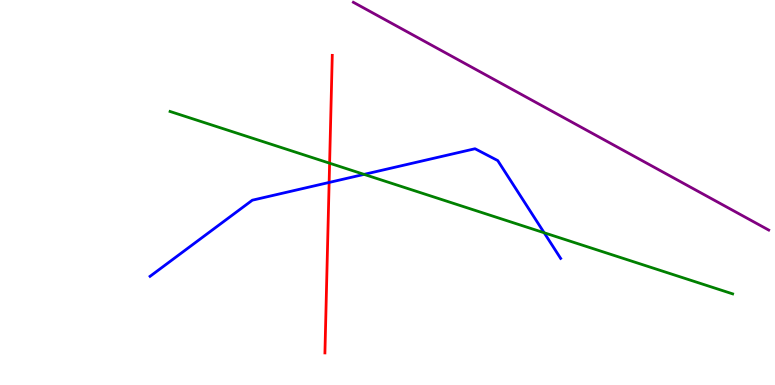[{'lines': ['blue', 'red'], 'intersections': [{'x': 4.25, 'y': 5.26}]}, {'lines': ['green', 'red'], 'intersections': [{'x': 4.25, 'y': 5.76}]}, {'lines': ['purple', 'red'], 'intersections': []}, {'lines': ['blue', 'green'], 'intersections': [{'x': 4.7, 'y': 5.47}, {'x': 7.02, 'y': 3.95}]}, {'lines': ['blue', 'purple'], 'intersections': []}, {'lines': ['green', 'purple'], 'intersections': []}]